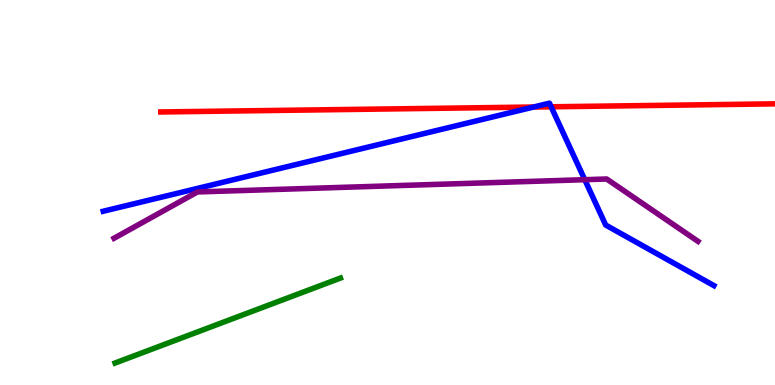[{'lines': ['blue', 'red'], 'intersections': [{'x': 6.88, 'y': 7.22}, {'x': 7.11, 'y': 7.23}]}, {'lines': ['green', 'red'], 'intersections': []}, {'lines': ['purple', 'red'], 'intersections': []}, {'lines': ['blue', 'green'], 'intersections': []}, {'lines': ['blue', 'purple'], 'intersections': [{'x': 7.55, 'y': 5.33}]}, {'lines': ['green', 'purple'], 'intersections': []}]